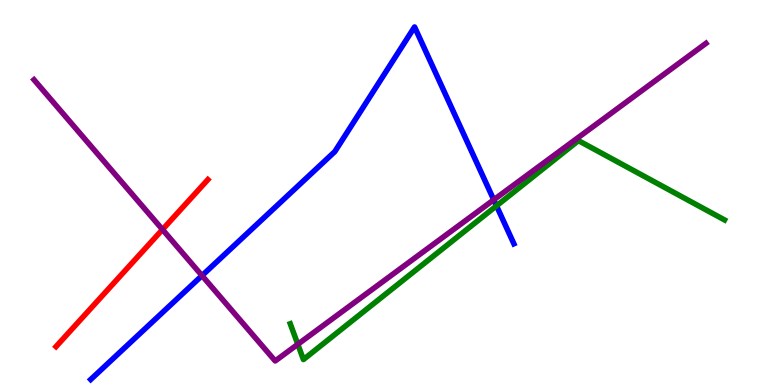[{'lines': ['blue', 'red'], 'intersections': []}, {'lines': ['green', 'red'], 'intersections': []}, {'lines': ['purple', 'red'], 'intersections': [{'x': 2.1, 'y': 4.04}]}, {'lines': ['blue', 'green'], 'intersections': [{'x': 6.41, 'y': 4.65}]}, {'lines': ['blue', 'purple'], 'intersections': [{'x': 2.61, 'y': 2.84}, {'x': 6.37, 'y': 4.81}]}, {'lines': ['green', 'purple'], 'intersections': [{'x': 3.84, 'y': 1.06}]}]